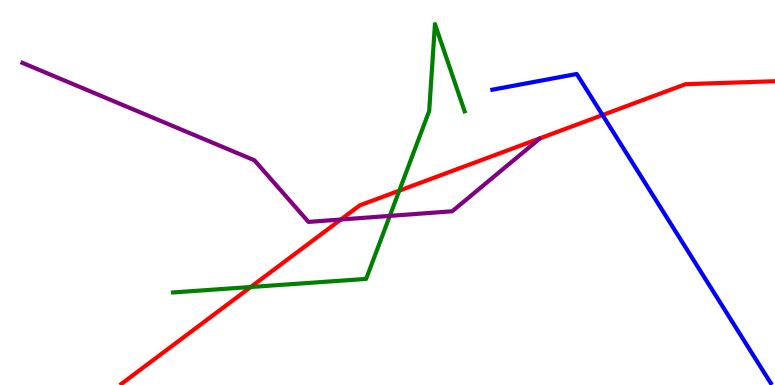[{'lines': ['blue', 'red'], 'intersections': [{'x': 7.77, 'y': 7.01}]}, {'lines': ['green', 'red'], 'intersections': [{'x': 3.24, 'y': 2.55}, {'x': 5.15, 'y': 5.05}]}, {'lines': ['purple', 'red'], 'intersections': [{'x': 4.4, 'y': 4.3}]}, {'lines': ['blue', 'green'], 'intersections': []}, {'lines': ['blue', 'purple'], 'intersections': []}, {'lines': ['green', 'purple'], 'intersections': [{'x': 5.03, 'y': 4.39}]}]